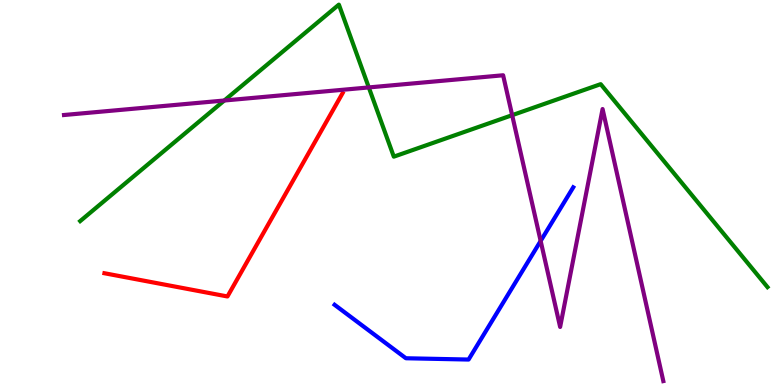[{'lines': ['blue', 'red'], 'intersections': []}, {'lines': ['green', 'red'], 'intersections': []}, {'lines': ['purple', 'red'], 'intersections': []}, {'lines': ['blue', 'green'], 'intersections': []}, {'lines': ['blue', 'purple'], 'intersections': [{'x': 6.98, 'y': 3.74}]}, {'lines': ['green', 'purple'], 'intersections': [{'x': 2.89, 'y': 7.39}, {'x': 4.76, 'y': 7.73}, {'x': 6.61, 'y': 7.01}]}]